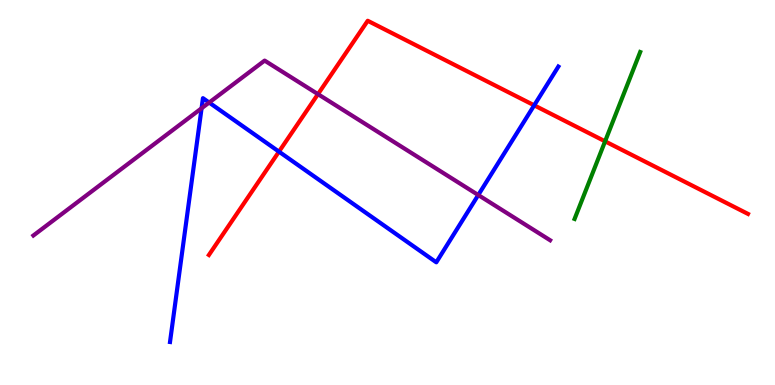[{'lines': ['blue', 'red'], 'intersections': [{'x': 3.6, 'y': 6.06}, {'x': 6.89, 'y': 7.26}]}, {'lines': ['green', 'red'], 'intersections': [{'x': 7.81, 'y': 6.33}]}, {'lines': ['purple', 'red'], 'intersections': [{'x': 4.1, 'y': 7.55}]}, {'lines': ['blue', 'green'], 'intersections': []}, {'lines': ['blue', 'purple'], 'intersections': [{'x': 2.6, 'y': 7.19}, {'x': 2.7, 'y': 7.34}, {'x': 6.17, 'y': 4.93}]}, {'lines': ['green', 'purple'], 'intersections': []}]